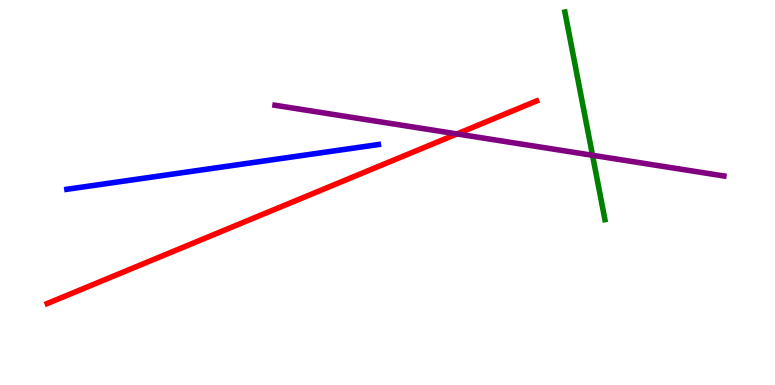[{'lines': ['blue', 'red'], 'intersections': []}, {'lines': ['green', 'red'], 'intersections': []}, {'lines': ['purple', 'red'], 'intersections': [{'x': 5.9, 'y': 6.52}]}, {'lines': ['blue', 'green'], 'intersections': []}, {'lines': ['blue', 'purple'], 'intersections': []}, {'lines': ['green', 'purple'], 'intersections': [{'x': 7.65, 'y': 5.97}]}]